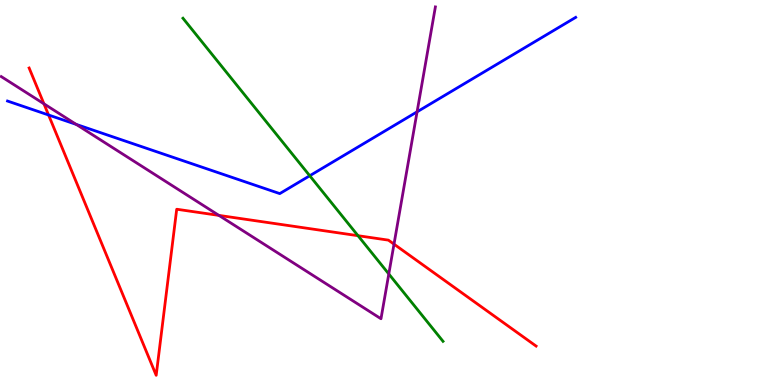[{'lines': ['blue', 'red'], 'intersections': [{'x': 0.627, 'y': 7.01}]}, {'lines': ['green', 'red'], 'intersections': [{'x': 4.62, 'y': 3.88}]}, {'lines': ['purple', 'red'], 'intersections': [{'x': 0.567, 'y': 7.3}, {'x': 2.82, 'y': 4.41}, {'x': 5.08, 'y': 3.66}]}, {'lines': ['blue', 'green'], 'intersections': [{'x': 4.0, 'y': 5.44}]}, {'lines': ['blue', 'purple'], 'intersections': [{'x': 0.983, 'y': 6.77}, {'x': 5.38, 'y': 7.1}]}, {'lines': ['green', 'purple'], 'intersections': [{'x': 5.02, 'y': 2.88}]}]